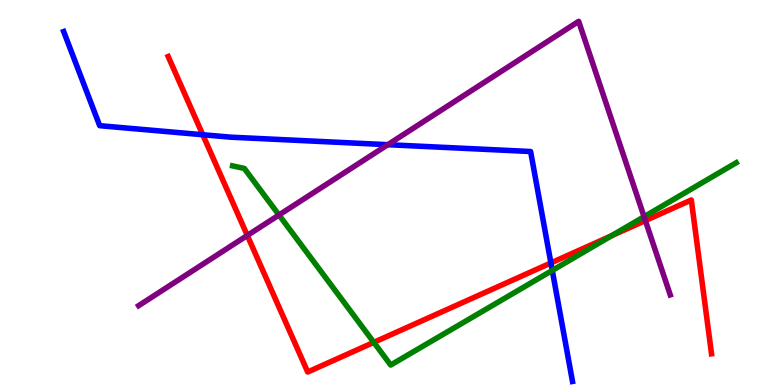[{'lines': ['blue', 'red'], 'intersections': [{'x': 2.62, 'y': 6.5}, {'x': 7.11, 'y': 3.17}]}, {'lines': ['green', 'red'], 'intersections': [{'x': 4.82, 'y': 1.11}, {'x': 7.89, 'y': 3.88}]}, {'lines': ['purple', 'red'], 'intersections': [{'x': 3.19, 'y': 3.88}, {'x': 8.33, 'y': 4.27}]}, {'lines': ['blue', 'green'], 'intersections': [{'x': 7.13, 'y': 2.98}]}, {'lines': ['blue', 'purple'], 'intersections': [{'x': 5.0, 'y': 6.24}]}, {'lines': ['green', 'purple'], 'intersections': [{'x': 3.6, 'y': 4.42}, {'x': 8.31, 'y': 4.37}]}]